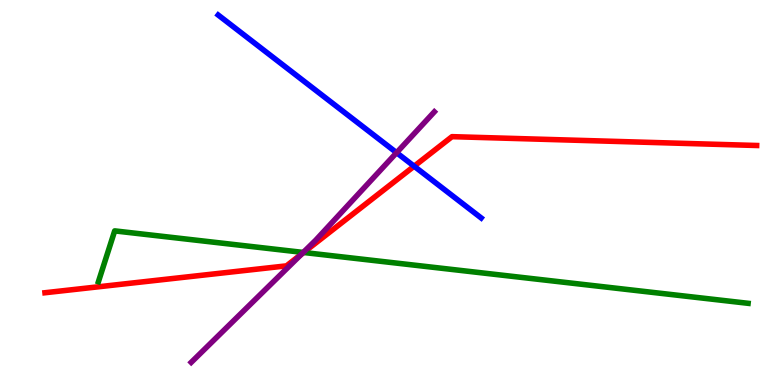[{'lines': ['blue', 'red'], 'intersections': [{'x': 5.34, 'y': 5.68}]}, {'lines': ['green', 'red'], 'intersections': [{'x': 3.92, 'y': 3.44}]}, {'lines': ['purple', 'red'], 'intersections': [{'x': 3.89, 'y': 3.4}]}, {'lines': ['blue', 'green'], 'intersections': []}, {'lines': ['blue', 'purple'], 'intersections': [{'x': 5.12, 'y': 6.03}]}, {'lines': ['green', 'purple'], 'intersections': [{'x': 3.91, 'y': 3.44}]}]